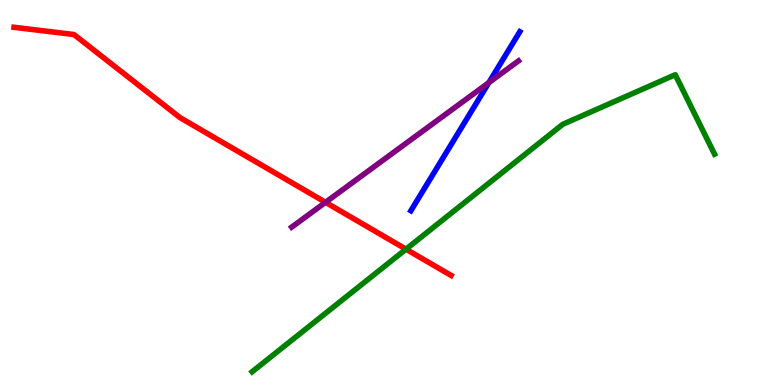[{'lines': ['blue', 'red'], 'intersections': []}, {'lines': ['green', 'red'], 'intersections': [{'x': 5.24, 'y': 3.53}]}, {'lines': ['purple', 'red'], 'intersections': [{'x': 4.2, 'y': 4.74}]}, {'lines': ['blue', 'green'], 'intersections': []}, {'lines': ['blue', 'purple'], 'intersections': [{'x': 6.31, 'y': 7.85}]}, {'lines': ['green', 'purple'], 'intersections': []}]